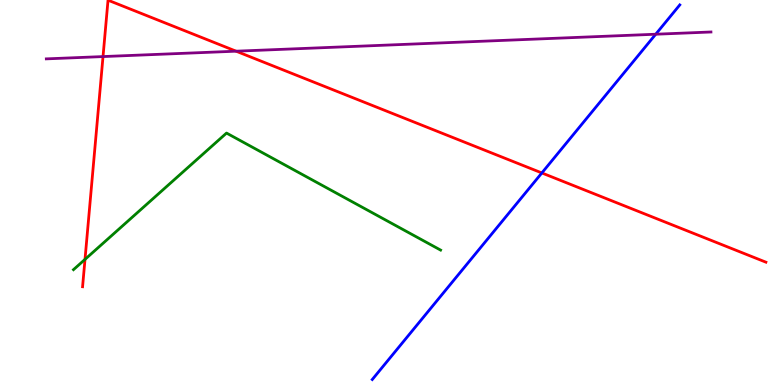[{'lines': ['blue', 'red'], 'intersections': [{'x': 6.99, 'y': 5.51}]}, {'lines': ['green', 'red'], 'intersections': [{'x': 1.1, 'y': 3.26}]}, {'lines': ['purple', 'red'], 'intersections': [{'x': 1.33, 'y': 8.53}, {'x': 3.05, 'y': 8.67}]}, {'lines': ['blue', 'green'], 'intersections': []}, {'lines': ['blue', 'purple'], 'intersections': [{'x': 8.46, 'y': 9.11}]}, {'lines': ['green', 'purple'], 'intersections': []}]